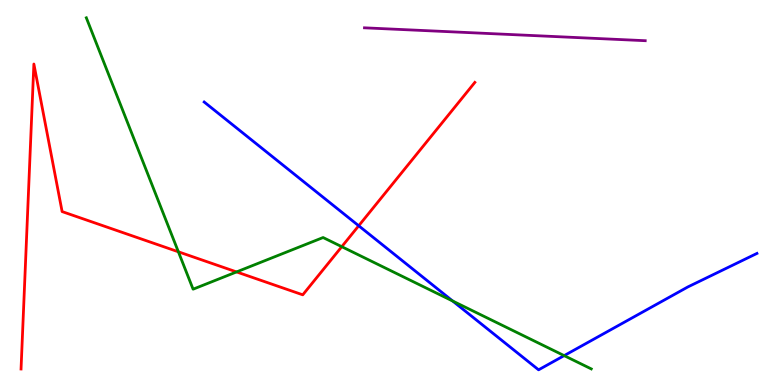[{'lines': ['blue', 'red'], 'intersections': [{'x': 4.63, 'y': 4.14}]}, {'lines': ['green', 'red'], 'intersections': [{'x': 2.3, 'y': 3.46}, {'x': 3.05, 'y': 2.94}, {'x': 4.41, 'y': 3.59}]}, {'lines': ['purple', 'red'], 'intersections': []}, {'lines': ['blue', 'green'], 'intersections': [{'x': 5.84, 'y': 2.18}, {'x': 7.28, 'y': 0.763}]}, {'lines': ['blue', 'purple'], 'intersections': []}, {'lines': ['green', 'purple'], 'intersections': []}]